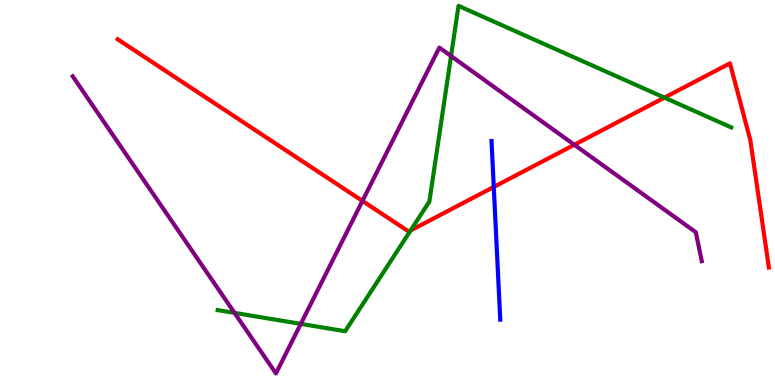[{'lines': ['blue', 'red'], 'intersections': [{'x': 6.37, 'y': 5.14}]}, {'lines': ['green', 'red'], 'intersections': [{'x': 5.3, 'y': 4.01}, {'x': 8.57, 'y': 7.46}]}, {'lines': ['purple', 'red'], 'intersections': [{'x': 4.68, 'y': 4.78}, {'x': 7.41, 'y': 6.24}]}, {'lines': ['blue', 'green'], 'intersections': []}, {'lines': ['blue', 'purple'], 'intersections': []}, {'lines': ['green', 'purple'], 'intersections': [{'x': 3.03, 'y': 1.87}, {'x': 3.88, 'y': 1.59}, {'x': 5.82, 'y': 8.54}]}]